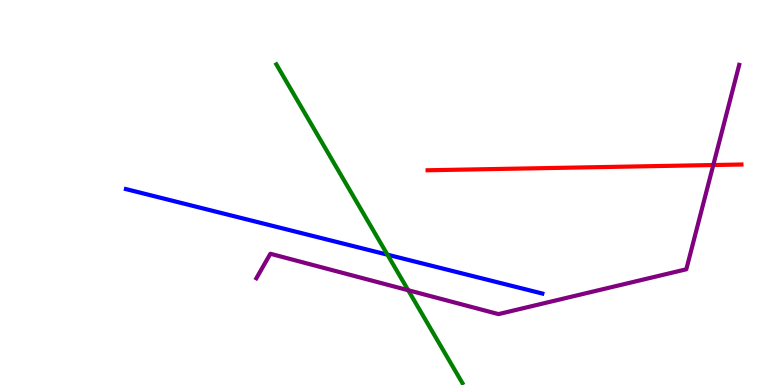[{'lines': ['blue', 'red'], 'intersections': []}, {'lines': ['green', 'red'], 'intersections': []}, {'lines': ['purple', 'red'], 'intersections': [{'x': 9.2, 'y': 5.71}]}, {'lines': ['blue', 'green'], 'intersections': [{'x': 5.0, 'y': 3.38}]}, {'lines': ['blue', 'purple'], 'intersections': []}, {'lines': ['green', 'purple'], 'intersections': [{'x': 5.27, 'y': 2.46}]}]